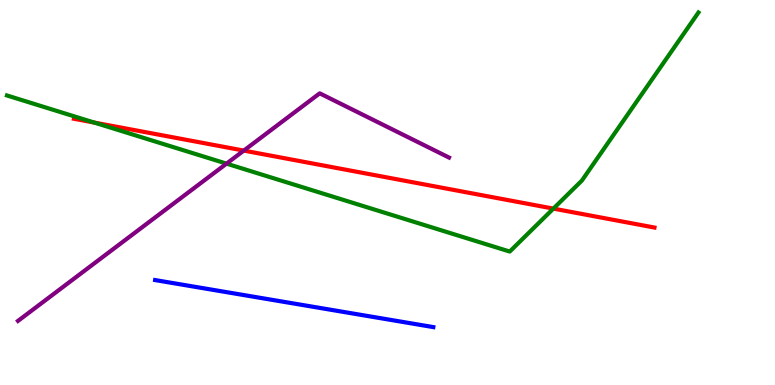[{'lines': ['blue', 'red'], 'intersections': []}, {'lines': ['green', 'red'], 'intersections': [{'x': 1.22, 'y': 6.82}, {'x': 7.14, 'y': 4.58}]}, {'lines': ['purple', 'red'], 'intersections': [{'x': 3.15, 'y': 6.09}]}, {'lines': ['blue', 'green'], 'intersections': []}, {'lines': ['blue', 'purple'], 'intersections': []}, {'lines': ['green', 'purple'], 'intersections': [{'x': 2.92, 'y': 5.75}]}]